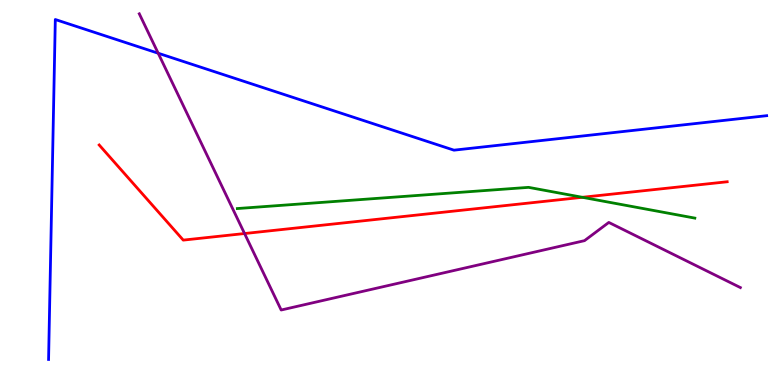[{'lines': ['blue', 'red'], 'intersections': []}, {'lines': ['green', 'red'], 'intersections': [{'x': 7.51, 'y': 4.88}]}, {'lines': ['purple', 'red'], 'intersections': [{'x': 3.16, 'y': 3.93}]}, {'lines': ['blue', 'green'], 'intersections': []}, {'lines': ['blue', 'purple'], 'intersections': [{'x': 2.04, 'y': 8.62}]}, {'lines': ['green', 'purple'], 'intersections': []}]